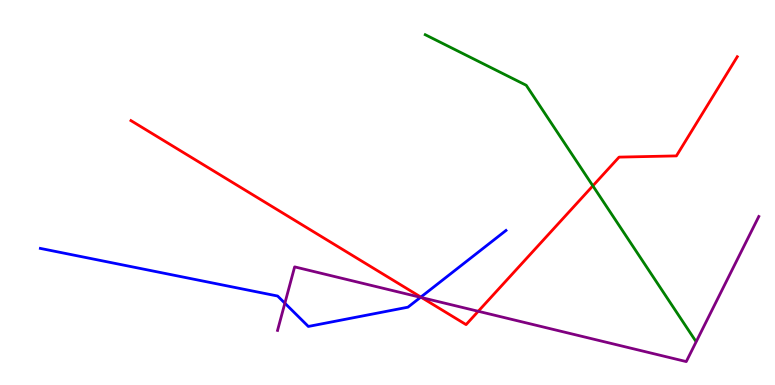[{'lines': ['blue', 'red'], 'intersections': [{'x': 5.43, 'y': 2.28}]}, {'lines': ['green', 'red'], 'intersections': [{'x': 7.65, 'y': 5.17}]}, {'lines': ['purple', 'red'], 'intersections': [{'x': 5.44, 'y': 2.27}, {'x': 6.17, 'y': 1.91}]}, {'lines': ['blue', 'green'], 'intersections': []}, {'lines': ['blue', 'purple'], 'intersections': [{'x': 3.68, 'y': 2.12}, {'x': 5.43, 'y': 2.28}]}, {'lines': ['green', 'purple'], 'intersections': []}]